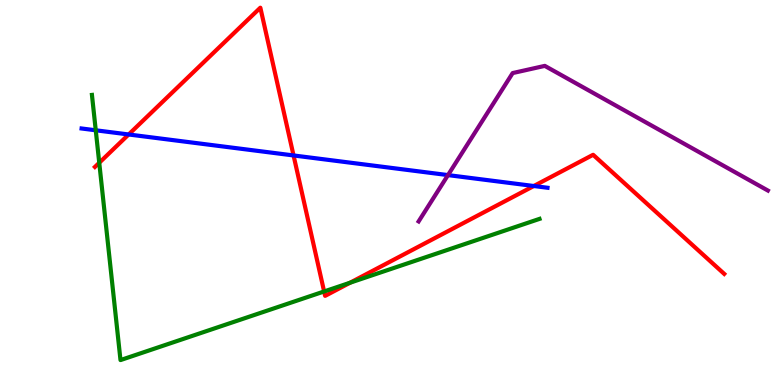[{'lines': ['blue', 'red'], 'intersections': [{'x': 1.66, 'y': 6.51}, {'x': 3.79, 'y': 5.96}, {'x': 6.89, 'y': 5.17}]}, {'lines': ['green', 'red'], 'intersections': [{'x': 1.28, 'y': 5.77}, {'x': 4.18, 'y': 2.43}, {'x': 4.52, 'y': 2.66}]}, {'lines': ['purple', 'red'], 'intersections': []}, {'lines': ['blue', 'green'], 'intersections': [{'x': 1.24, 'y': 6.62}]}, {'lines': ['blue', 'purple'], 'intersections': [{'x': 5.78, 'y': 5.45}]}, {'lines': ['green', 'purple'], 'intersections': []}]